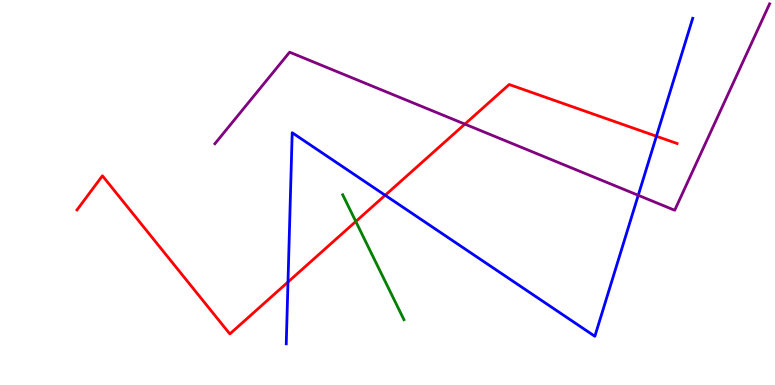[{'lines': ['blue', 'red'], 'intersections': [{'x': 3.72, 'y': 2.67}, {'x': 4.97, 'y': 4.93}, {'x': 8.47, 'y': 6.46}]}, {'lines': ['green', 'red'], 'intersections': [{'x': 4.59, 'y': 4.25}]}, {'lines': ['purple', 'red'], 'intersections': [{'x': 6.0, 'y': 6.78}]}, {'lines': ['blue', 'green'], 'intersections': []}, {'lines': ['blue', 'purple'], 'intersections': [{'x': 8.24, 'y': 4.93}]}, {'lines': ['green', 'purple'], 'intersections': []}]